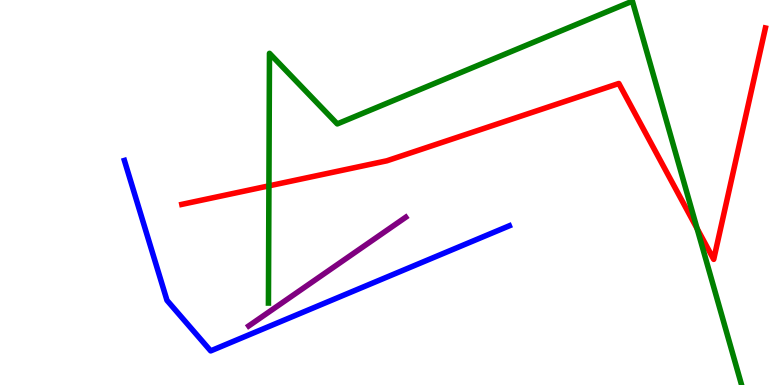[{'lines': ['blue', 'red'], 'intersections': []}, {'lines': ['green', 'red'], 'intersections': [{'x': 3.47, 'y': 5.17}, {'x': 8.99, 'y': 4.06}]}, {'lines': ['purple', 'red'], 'intersections': []}, {'lines': ['blue', 'green'], 'intersections': []}, {'lines': ['blue', 'purple'], 'intersections': []}, {'lines': ['green', 'purple'], 'intersections': []}]